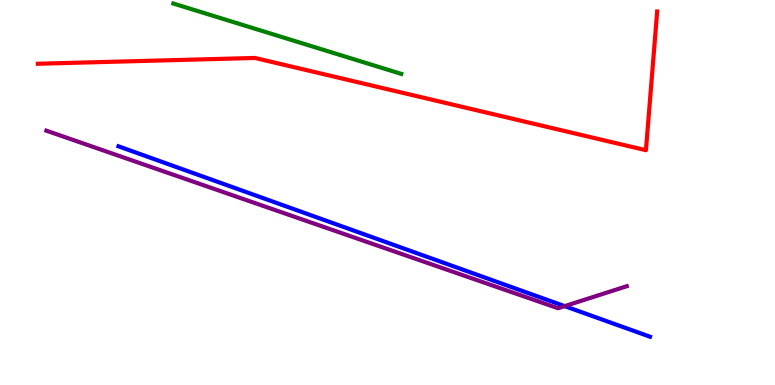[{'lines': ['blue', 'red'], 'intersections': []}, {'lines': ['green', 'red'], 'intersections': []}, {'lines': ['purple', 'red'], 'intersections': []}, {'lines': ['blue', 'green'], 'intersections': []}, {'lines': ['blue', 'purple'], 'intersections': [{'x': 7.29, 'y': 2.05}]}, {'lines': ['green', 'purple'], 'intersections': []}]